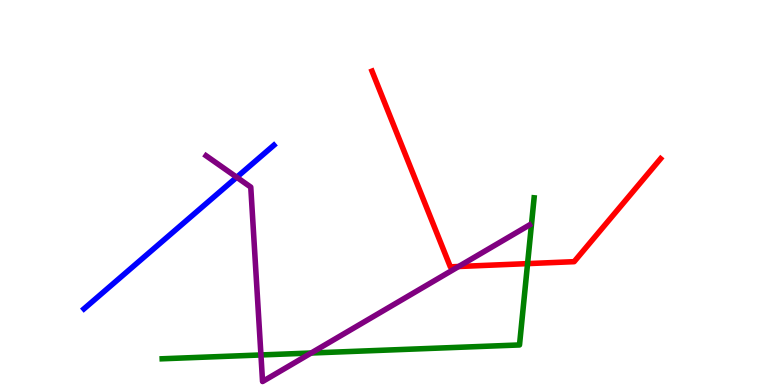[{'lines': ['blue', 'red'], 'intersections': []}, {'lines': ['green', 'red'], 'intersections': [{'x': 6.81, 'y': 3.15}]}, {'lines': ['purple', 'red'], 'intersections': [{'x': 5.92, 'y': 3.08}]}, {'lines': ['blue', 'green'], 'intersections': []}, {'lines': ['blue', 'purple'], 'intersections': [{'x': 3.05, 'y': 5.4}]}, {'lines': ['green', 'purple'], 'intersections': [{'x': 3.37, 'y': 0.78}, {'x': 4.01, 'y': 0.831}]}]